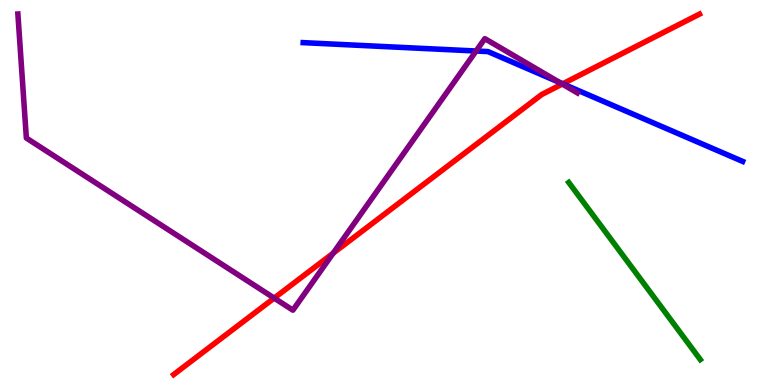[{'lines': ['blue', 'red'], 'intersections': [{'x': 7.26, 'y': 7.82}]}, {'lines': ['green', 'red'], 'intersections': []}, {'lines': ['purple', 'red'], 'intersections': [{'x': 3.54, 'y': 2.26}, {'x': 4.3, 'y': 3.42}, {'x': 7.26, 'y': 7.82}]}, {'lines': ['blue', 'green'], 'intersections': []}, {'lines': ['blue', 'purple'], 'intersections': [{'x': 6.14, 'y': 8.67}, {'x': 7.22, 'y': 7.86}]}, {'lines': ['green', 'purple'], 'intersections': []}]